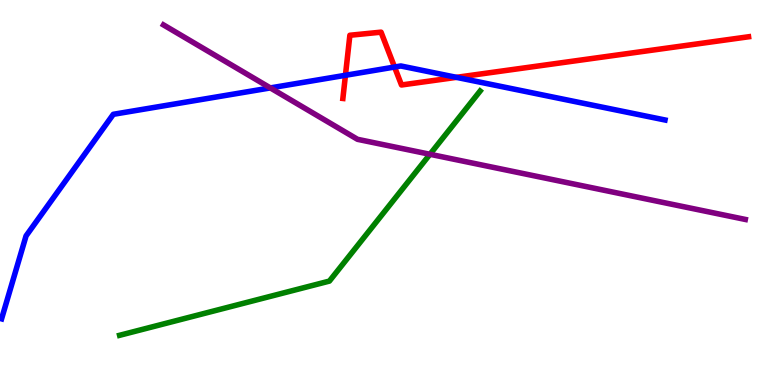[{'lines': ['blue', 'red'], 'intersections': [{'x': 4.46, 'y': 8.04}, {'x': 5.09, 'y': 8.26}, {'x': 5.89, 'y': 7.99}]}, {'lines': ['green', 'red'], 'intersections': []}, {'lines': ['purple', 'red'], 'intersections': []}, {'lines': ['blue', 'green'], 'intersections': []}, {'lines': ['blue', 'purple'], 'intersections': [{'x': 3.49, 'y': 7.72}]}, {'lines': ['green', 'purple'], 'intersections': [{'x': 5.55, 'y': 5.99}]}]